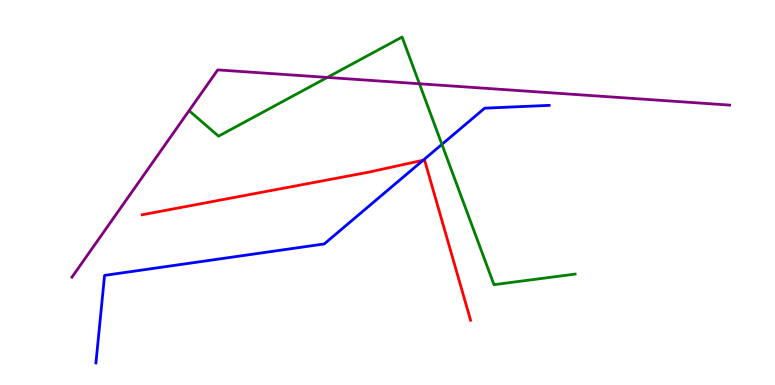[{'lines': ['blue', 'red'], 'intersections': [{'x': 5.46, 'y': 5.84}]}, {'lines': ['green', 'red'], 'intersections': []}, {'lines': ['purple', 'red'], 'intersections': []}, {'lines': ['blue', 'green'], 'intersections': [{'x': 5.7, 'y': 6.25}]}, {'lines': ['blue', 'purple'], 'intersections': []}, {'lines': ['green', 'purple'], 'intersections': [{'x': 4.22, 'y': 7.99}, {'x': 5.41, 'y': 7.82}]}]